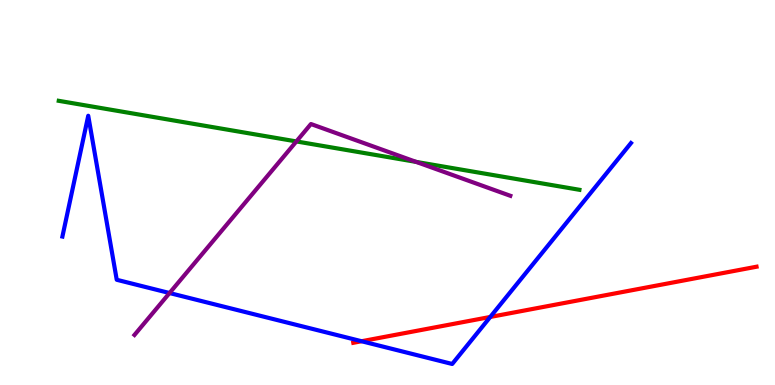[{'lines': ['blue', 'red'], 'intersections': [{'x': 4.67, 'y': 1.14}, {'x': 6.33, 'y': 1.77}]}, {'lines': ['green', 'red'], 'intersections': []}, {'lines': ['purple', 'red'], 'intersections': []}, {'lines': ['blue', 'green'], 'intersections': []}, {'lines': ['blue', 'purple'], 'intersections': [{'x': 2.19, 'y': 2.39}]}, {'lines': ['green', 'purple'], 'intersections': [{'x': 3.82, 'y': 6.33}, {'x': 5.37, 'y': 5.79}]}]